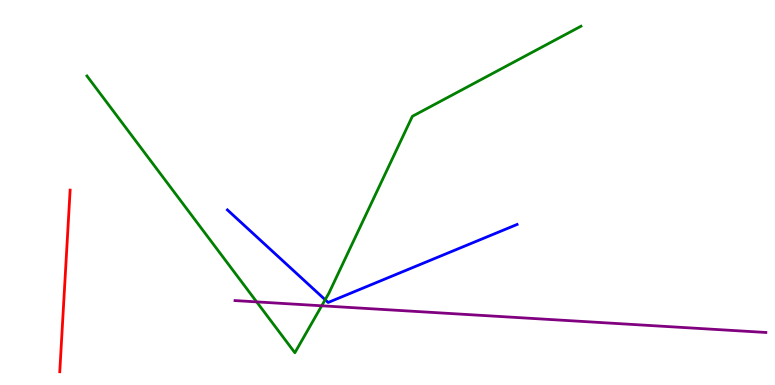[{'lines': ['blue', 'red'], 'intersections': []}, {'lines': ['green', 'red'], 'intersections': []}, {'lines': ['purple', 'red'], 'intersections': []}, {'lines': ['blue', 'green'], 'intersections': [{'x': 4.2, 'y': 2.21}]}, {'lines': ['blue', 'purple'], 'intersections': []}, {'lines': ['green', 'purple'], 'intersections': [{'x': 3.31, 'y': 2.16}, {'x': 4.15, 'y': 2.06}]}]